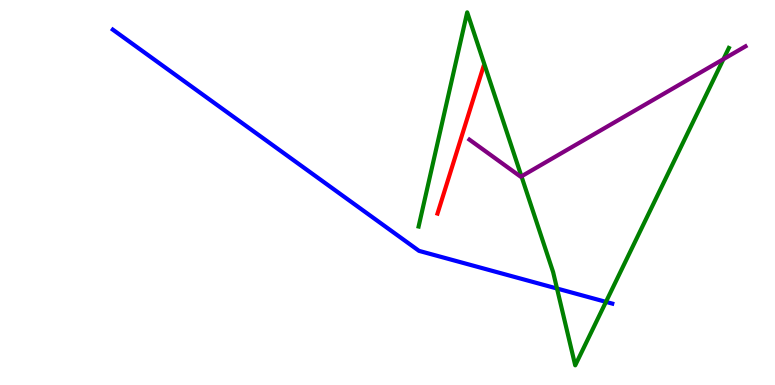[{'lines': ['blue', 'red'], 'intersections': []}, {'lines': ['green', 'red'], 'intersections': []}, {'lines': ['purple', 'red'], 'intersections': []}, {'lines': ['blue', 'green'], 'intersections': [{'x': 7.19, 'y': 2.51}, {'x': 7.82, 'y': 2.16}]}, {'lines': ['blue', 'purple'], 'intersections': []}, {'lines': ['green', 'purple'], 'intersections': [{'x': 6.73, 'y': 5.42}, {'x': 9.33, 'y': 8.46}]}]